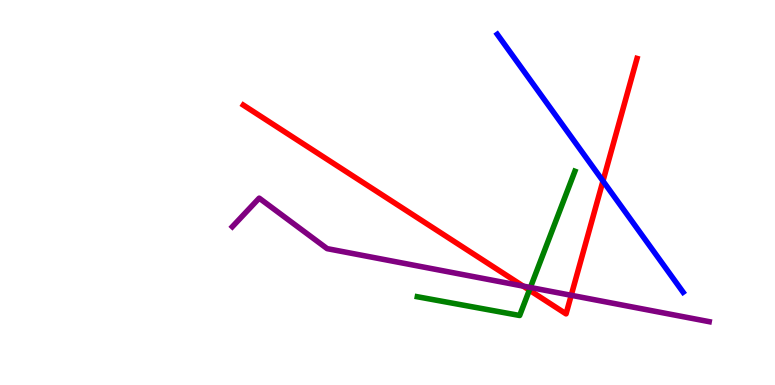[{'lines': ['blue', 'red'], 'intersections': [{'x': 7.78, 'y': 5.3}]}, {'lines': ['green', 'red'], 'intersections': [{'x': 6.83, 'y': 2.46}]}, {'lines': ['purple', 'red'], 'intersections': [{'x': 6.75, 'y': 2.57}, {'x': 7.37, 'y': 2.33}]}, {'lines': ['blue', 'green'], 'intersections': []}, {'lines': ['blue', 'purple'], 'intersections': []}, {'lines': ['green', 'purple'], 'intersections': [{'x': 6.84, 'y': 2.53}]}]